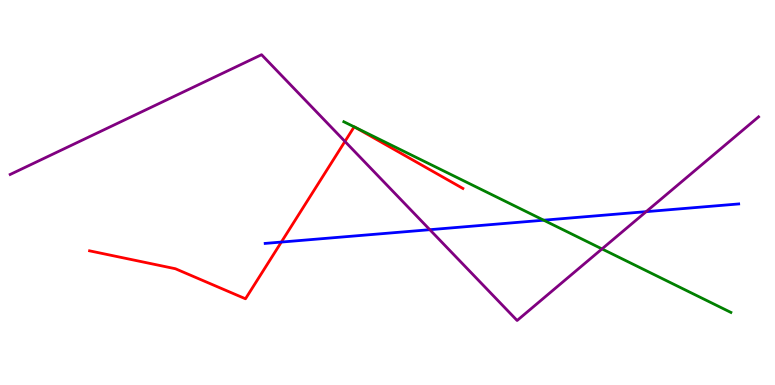[{'lines': ['blue', 'red'], 'intersections': [{'x': 3.63, 'y': 3.71}]}, {'lines': ['green', 'red'], 'intersections': [{'x': 4.57, 'y': 6.71}, {'x': 4.58, 'y': 6.69}]}, {'lines': ['purple', 'red'], 'intersections': [{'x': 4.45, 'y': 6.33}]}, {'lines': ['blue', 'green'], 'intersections': [{'x': 7.02, 'y': 4.28}]}, {'lines': ['blue', 'purple'], 'intersections': [{'x': 5.55, 'y': 4.03}, {'x': 8.34, 'y': 4.5}]}, {'lines': ['green', 'purple'], 'intersections': [{'x': 7.77, 'y': 3.53}]}]